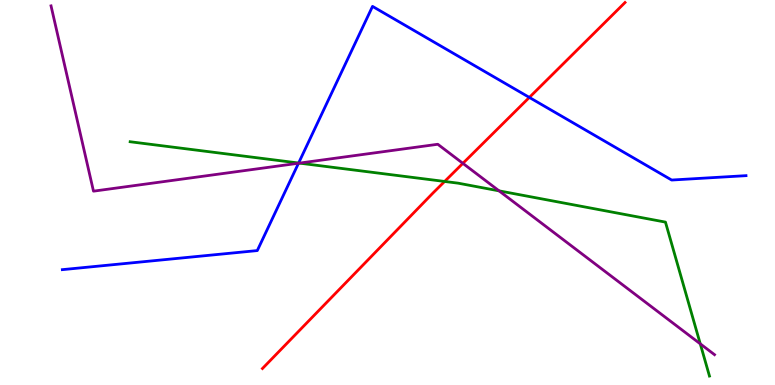[{'lines': ['blue', 'red'], 'intersections': [{'x': 6.83, 'y': 7.47}]}, {'lines': ['green', 'red'], 'intersections': [{'x': 5.74, 'y': 5.29}]}, {'lines': ['purple', 'red'], 'intersections': [{'x': 5.97, 'y': 5.76}]}, {'lines': ['blue', 'green'], 'intersections': [{'x': 3.85, 'y': 5.77}]}, {'lines': ['blue', 'purple'], 'intersections': [{'x': 3.85, 'y': 5.76}]}, {'lines': ['green', 'purple'], 'intersections': [{'x': 3.86, 'y': 5.76}, {'x': 6.44, 'y': 5.04}, {'x': 9.04, 'y': 1.07}]}]